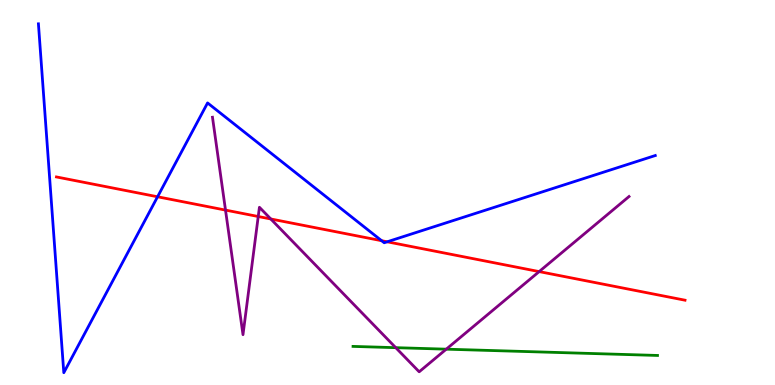[{'lines': ['blue', 'red'], 'intersections': [{'x': 2.03, 'y': 4.89}, {'x': 4.92, 'y': 3.75}, {'x': 5.0, 'y': 3.72}]}, {'lines': ['green', 'red'], 'intersections': []}, {'lines': ['purple', 'red'], 'intersections': [{'x': 2.91, 'y': 4.54}, {'x': 3.33, 'y': 4.38}, {'x': 3.49, 'y': 4.31}, {'x': 6.96, 'y': 2.95}]}, {'lines': ['blue', 'green'], 'intersections': []}, {'lines': ['blue', 'purple'], 'intersections': []}, {'lines': ['green', 'purple'], 'intersections': [{'x': 5.11, 'y': 0.97}, {'x': 5.76, 'y': 0.931}]}]